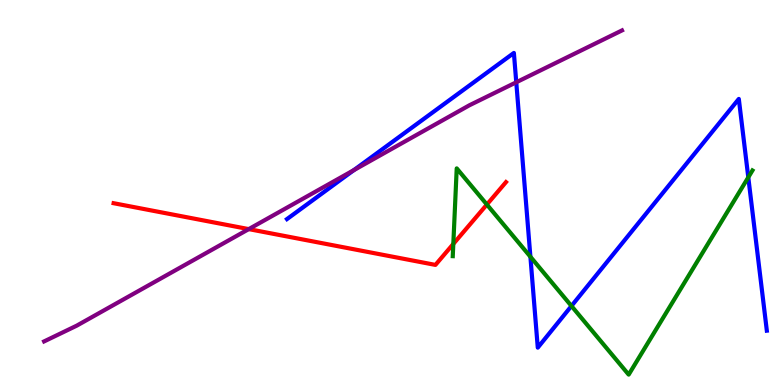[{'lines': ['blue', 'red'], 'intersections': []}, {'lines': ['green', 'red'], 'intersections': [{'x': 5.85, 'y': 3.66}, {'x': 6.28, 'y': 4.69}]}, {'lines': ['purple', 'red'], 'intersections': [{'x': 3.21, 'y': 4.05}]}, {'lines': ['blue', 'green'], 'intersections': [{'x': 6.84, 'y': 3.33}, {'x': 7.37, 'y': 2.05}, {'x': 9.66, 'y': 5.39}]}, {'lines': ['blue', 'purple'], 'intersections': [{'x': 4.57, 'y': 5.58}, {'x': 6.66, 'y': 7.86}]}, {'lines': ['green', 'purple'], 'intersections': []}]